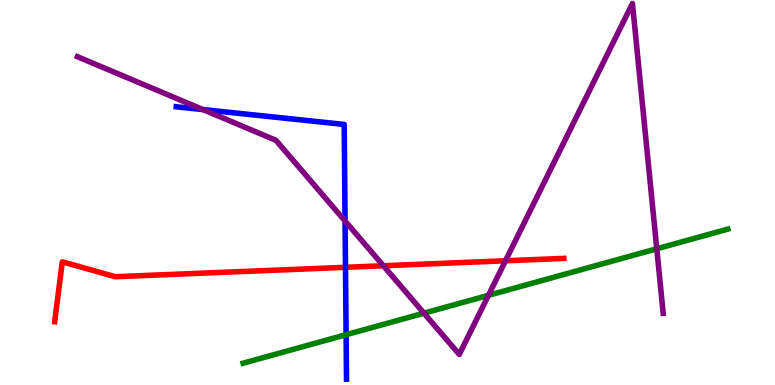[{'lines': ['blue', 'red'], 'intersections': [{'x': 4.46, 'y': 3.06}]}, {'lines': ['green', 'red'], 'intersections': []}, {'lines': ['purple', 'red'], 'intersections': [{'x': 4.95, 'y': 3.1}, {'x': 6.52, 'y': 3.23}]}, {'lines': ['blue', 'green'], 'intersections': [{'x': 4.47, 'y': 1.31}]}, {'lines': ['blue', 'purple'], 'intersections': [{'x': 2.62, 'y': 7.15}, {'x': 4.45, 'y': 4.26}]}, {'lines': ['green', 'purple'], 'intersections': [{'x': 5.47, 'y': 1.87}, {'x': 6.3, 'y': 2.33}, {'x': 8.47, 'y': 3.54}]}]